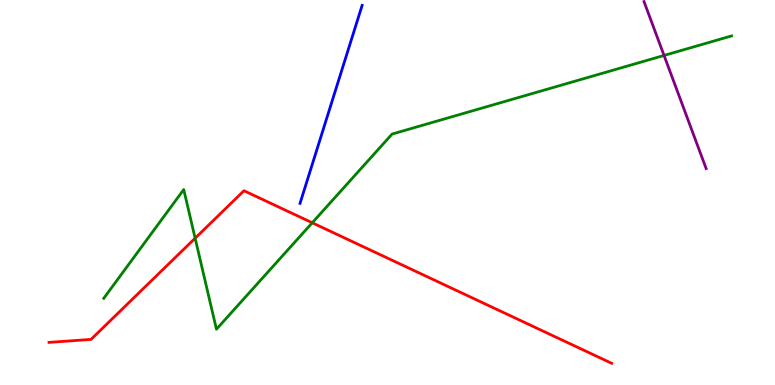[{'lines': ['blue', 'red'], 'intersections': []}, {'lines': ['green', 'red'], 'intersections': [{'x': 2.52, 'y': 3.81}, {'x': 4.03, 'y': 4.21}]}, {'lines': ['purple', 'red'], 'intersections': []}, {'lines': ['blue', 'green'], 'intersections': []}, {'lines': ['blue', 'purple'], 'intersections': []}, {'lines': ['green', 'purple'], 'intersections': [{'x': 8.57, 'y': 8.56}]}]